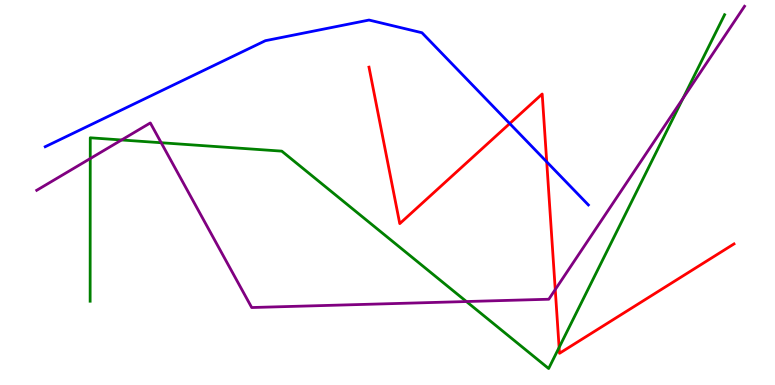[{'lines': ['blue', 'red'], 'intersections': [{'x': 6.58, 'y': 6.79}, {'x': 7.05, 'y': 5.8}]}, {'lines': ['green', 'red'], 'intersections': [{'x': 7.21, 'y': 0.975}]}, {'lines': ['purple', 'red'], 'intersections': [{'x': 7.16, 'y': 2.48}]}, {'lines': ['blue', 'green'], 'intersections': []}, {'lines': ['blue', 'purple'], 'intersections': []}, {'lines': ['green', 'purple'], 'intersections': [{'x': 1.16, 'y': 5.88}, {'x': 1.57, 'y': 6.36}, {'x': 2.08, 'y': 6.29}, {'x': 6.02, 'y': 2.17}, {'x': 8.81, 'y': 7.44}]}]